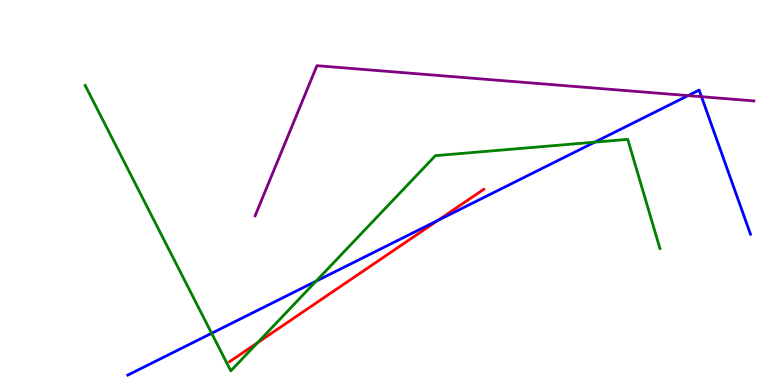[{'lines': ['blue', 'red'], 'intersections': [{'x': 5.65, 'y': 4.28}]}, {'lines': ['green', 'red'], 'intersections': [{'x': 3.32, 'y': 1.1}]}, {'lines': ['purple', 'red'], 'intersections': []}, {'lines': ['blue', 'green'], 'intersections': [{'x': 2.73, 'y': 1.34}, {'x': 4.08, 'y': 2.7}, {'x': 7.67, 'y': 6.31}]}, {'lines': ['blue', 'purple'], 'intersections': [{'x': 8.88, 'y': 7.52}, {'x': 9.05, 'y': 7.49}]}, {'lines': ['green', 'purple'], 'intersections': []}]